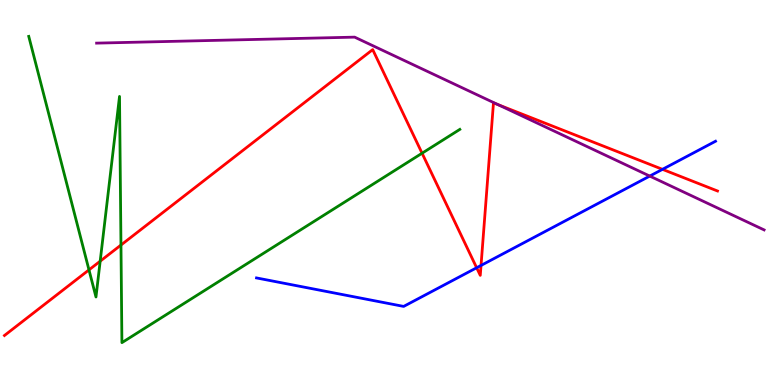[{'lines': ['blue', 'red'], 'intersections': [{'x': 6.15, 'y': 3.05}, {'x': 6.21, 'y': 3.11}, {'x': 8.55, 'y': 5.6}]}, {'lines': ['green', 'red'], 'intersections': [{'x': 1.15, 'y': 2.99}, {'x': 1.29, 'y': 3.22}, {'x': 1.56, 'y': 3.64}, {'x': 5.45, 'y': 6.02}]}, {'lines': ['purple', 'red'], 'intersections': [{'x': 6.43, 'y': 7.28}]}, {'lines': ['blue', 'green'], 'intersections': []}, {'lines': ['blue', 'purple'], 'intersections': [{'x': 8.38, 'y': 5.43}]}, {'lines': ['green', 'purple'], 'intersections': []}]